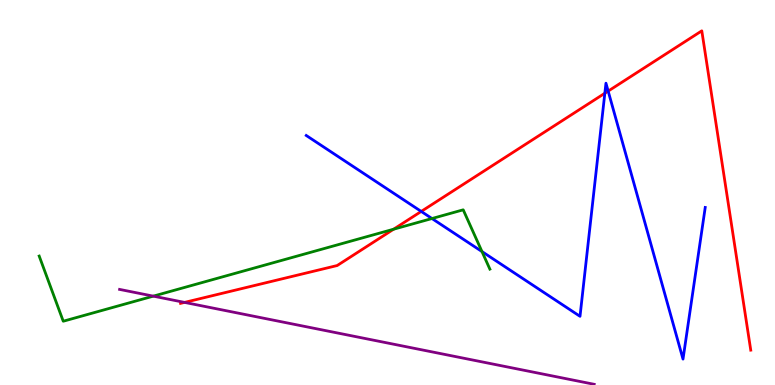[{'lines': ['blue', 'red'], 'intersections': [{'x': 5.44, 'y': 4.51}, {'x': 7.8, 'y': 7.58}, {'x': 7.85, 'y': 7.63}]}, {'lines': ['green', 'red'], 'intersections': [{'x': 5.08, 'y': 4.05}]}, {'lines': ['purple', 'red'], 'intersections': [{'x': 2.38, 'y': 2.15}]}, {'lines': ['blue', 'green'], 'intersections': [{'x': 5.57, 'y': 4.32}, {'x': 6.22, 'y': 3.47}]}, {'lines': ['blue', 'purple'], 'intersections': []}, {'lines': ['green', 'purple'], 'intersections': [{'x': 1.98, 'y': 2.31}]}]